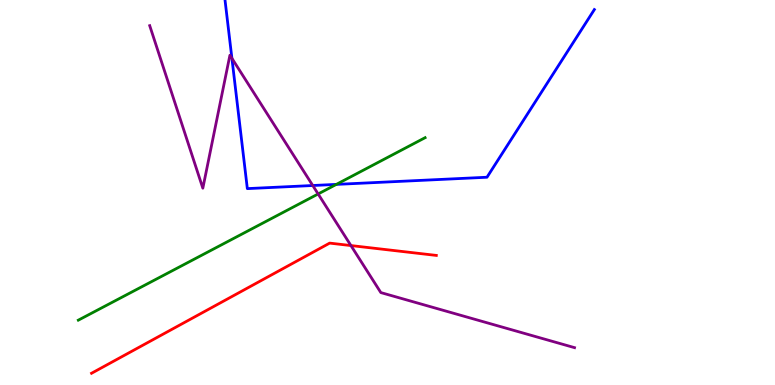[{'lines': ['blue', 'red'], 'intersections': []}, {'lines': ['green', 'red'], 'intersections': []}, {'lines': ['purple', 'red'], 'intersections': [{'x': 4.53, 'y': 3.62}]}, {'lines': ['blue', 'green'], 'intersections': [{'x': 4.34, 'y': 5.21}]}, {'lines': ['blue', 'purple'], 'intersections': [{'x': 2.99, 'y': 8.49}, {'x': 4.04, 'y': 5.18}]}, {'lines': ['green', 'purple'], 'intersections': [{'x': 4.11, 'y': 4.96}]}]